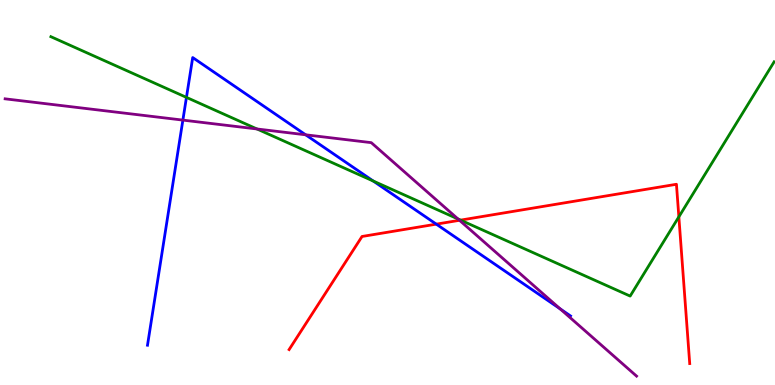[{'lines': ['blue', 'red'], 'intersections': [{'x': 5.63, 'y': 4.18}]}, {'lines': ['green', 'red'], 'intersections': [{'x': 5.94, 'y': 4.28}, {'x': 8.76, 'y': 4.37}]}, {'lines': ['purple', 'red'], 'intersections': [{'x': 5.93, 'y': 4.28}]}, {'lines': ['blue', 'green'], 'intersections': [{'x': 2.41, 'y': 7.47}, {'x': 4.82, 'y': 5.3}]}, {'lines': ['blue', 'purple'], 'intersections': [{'x': 2.36, 'y': 6.88}, {'x': 3.94, 'y': 6.5}, {'x': 7.23, 'y': 1.98}]}, {'lines': ['green', 'purple'], 'intersections': [{'x': 3.32, 'y': 6.65}, {'x': 5.91, 'y': 4.31}]}]